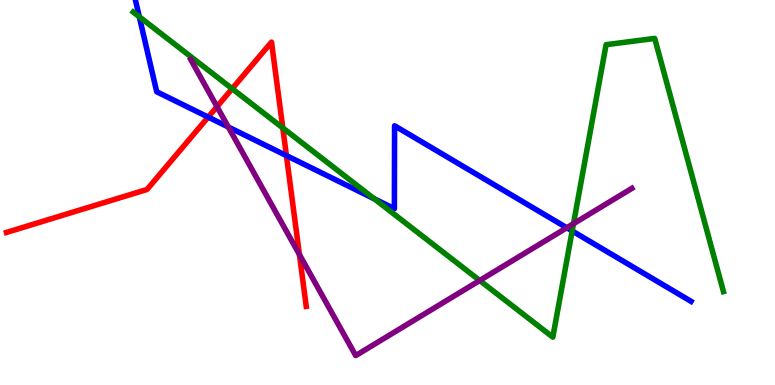[{'lines': ['blue', 'red'], 'intersections': [{'x': 2.69, 'y': 6.96}, {'x': 3.7, 'y': 5.96}]}, {'lines': ['green', 'red'], 'intersections': [{'x': 3.0, 'y': 7.7}, {'x': 3.65, 'y': 6.68}]}, {'lines': ['purple', 'red'], 'intersections': [{'x': 2.8, 'y': 7.23}, {'x': 3.86, 'y': 3.39}]}, {'lines': ['blue', 'green'], 'intersections': [{'x': 1.8, 'y': 9.56}, {'x': 4.83, 'y': 4.84}, {'x': 7.38, 'y': 4.0}]}, {'lines': ['blue', 'purple'], 'intersections': [{'x': 2.95, 'y': 6.7}, {'x': 7.31, 'y': 4.08}]}, {'lines': ['green', 'purple'], 'intersections': [{'x': 6.19, 'y': 2.71}, {'x': 7.4, 'y': 4.19}]}]